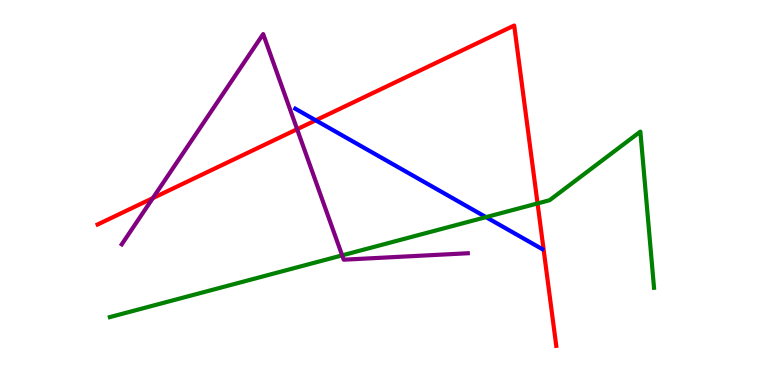[{'lines': ['blue', 'red'], 'intersections': [{'x': 4.07, 'y': 6.87}]}, {'lines': ['green', 'red'], 'intersections': [{'x': 6.94, 'y': 4.72}]}, {'lines': ['purple', 'red'], 'intersections': [{'x': 1.97, 'y': 4.85}, {'x': 3.83, 'y': 6.64}]}, {'lines': ['blue', 'green'], 'intersections': [{'x': 6.27, 'y': 4.36}]}, {'lines': ['blue', 'purple'], 'intersections': []}, {'lines': ['green', 'purple'], 'intersections': [{'x': 4.41, 'y': 3.37}]}]